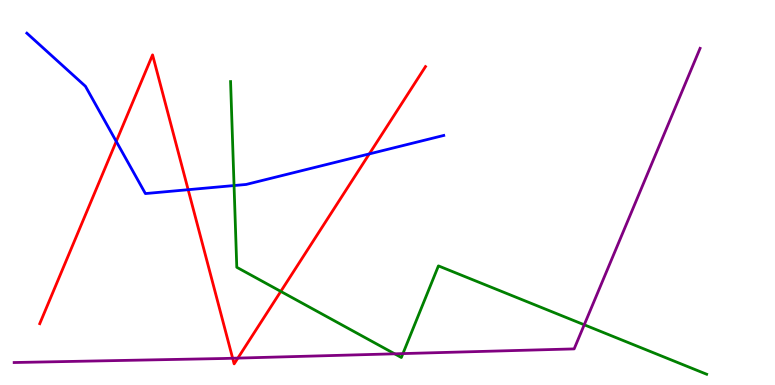[{'lines': ['blue', 'red'], 'intersections': [{'x': 1.5, 'y': 6.33}, {'x': 2.43, 'y': 5.07}, {'x': 4.77, 'y': 6.0}]}, {'lines': ['green', 'red'], 'intersections': [{'x': 3.62, 'y': 2.43}]}, {'lines': ['purple', 'red'], 'intersections': [{'x': 3.0, 'y': 0.695}, {'x': 3.07, 'y': 0.699}]}, {'lines': ['blue', 'green'], 'intersections': [{'x': 3.02, 'y': 5.18}]}, {'lines': ['blue', 'purple'], 'intersections': []}, {'lines': ['green', 'purple'], 'intersections': [{'x': 5.09, 'y': 0.81}, {'x': 5.2, 'y': 0.816}, {'x': 7.54, 'y': 1.56}]}]